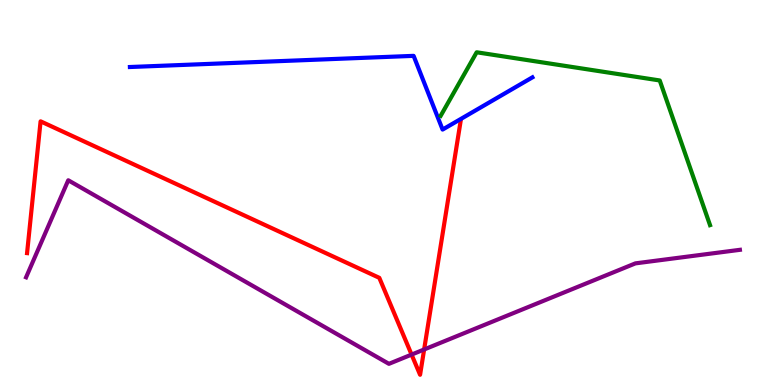[{'lines': ['blue', 'red'], 'intersections': []}, {'lines': ['green', 'red'], 'intersections': []}, {'lines': ['purple', 'red'], 'intersections': [{'x': 5.31, 'y': 0.79}, {'x': 5.47, 'y': 0.923}]}, {'lines': ['blue', 'green'], 'intersections': []}, {'lines': ['blue', 'purple'], 'intersections': []}, {'lines': ['green', 'purple'], 'intersections': []}]